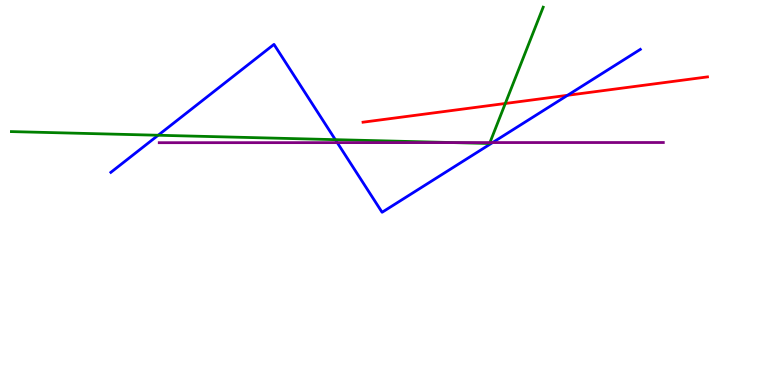[{'lines': ['blue', 'red'], 'intersections': [{'x': 7.32, 'y': 7.52}]}, {'lines': ['green', 'red'], 'intersections': [{'x': 6.52, 'y': 7.31}]}, {'lines': ['purple', 'red'], 'intersections': []}, {'lines': ['blue', 'green'], 'intersections': [{'x': 2.04, 'y': 6.49}, {'x': 4.33, 'y': 6.37}]}, {'lines': ['blue', 'purple'], 'intersections': [{'x': 4.35, 'y': 6.3}, {'x': 6.36, 'y': 6.3}]}, {'lines': ['green', 'purple'], 'intersections': [{'x': 5.84, 'y': 6.3}, {'x': 6.32, 'y': 6.3}]}]